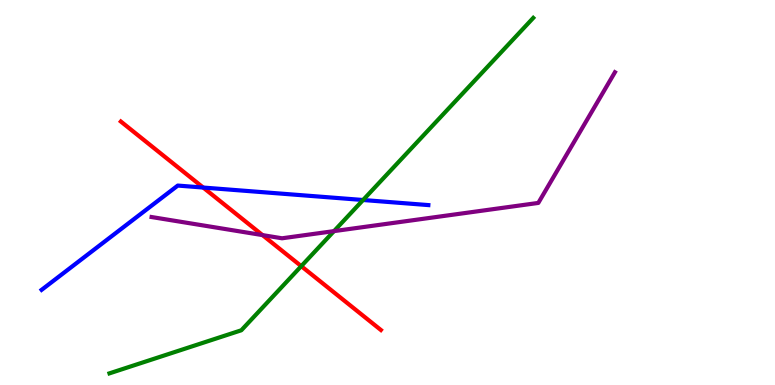[{'lines': ['blue', 'red'], 'intersections': [{'x': 2.62, 'y': 5.13}]}, {'lines': ['green', 'red'], 'intersections': [{'x': 3.89, 'y': 3.09}]}, {'lines': ['purple', 'red'], 'intersections': [{'x': 3.39, 'y': 3.89}]}, {'lines': ['blue', 'green'], 'intersections': [{'x': 4.68, 'y': 4.81}]}, {'lines': ['blue', 'purple'], 'intersections': []}, {'lines': ['green', 'purple'], 'intersections': [{'x': 4.31, 'y': 4.0}]}]